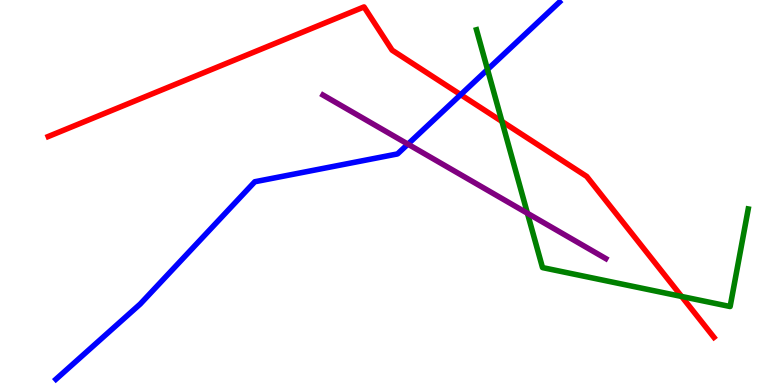[{'lines': ['blue', 'red'], 'intersections': [{'x': 5.94, 'y': 7.54}]}, {'lines': ['green', 'red'], 'intersections': [{'x': 6.48, 'y': 6.85}, {'x': 8.8, 'y': 2.3}]}, {'lines': ['purple', 'red'], 'intersections': []}, {'lines': ['blue', 'green'], 'intersections': [{'x': 6.29, 'y': 8.19}]}, {'lines': ['blue', 'purple'], 'intersections': [{'x': 5.26, 'y': 6.26}]}, {'lines': ['green', 'purple'], 'intersections': [{'x': 6.81, 'y': 4.46}]}]